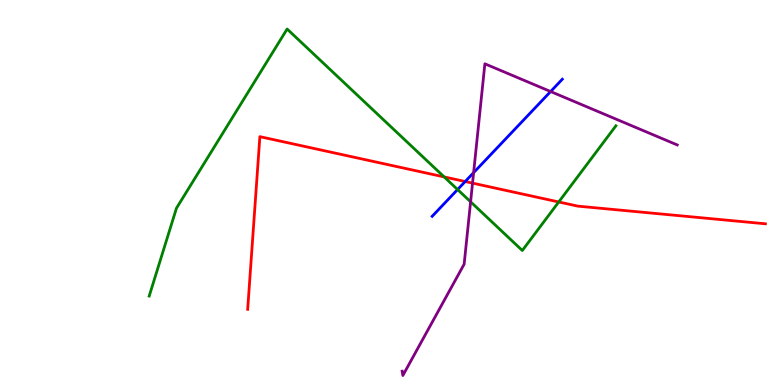[{'lines': ['blue', 'red'], 'intersections': [{'x': 6.0, 'y': 5.29}]}, {'lines': ['green', 'red'], 'intersections': [{'x': 5.73, 'y': 5.4}, {'x': 7.21, 'y': 4.75}]}, {'lines': ['purple', 'red'], 'intersections': [{'x': 6.1, 'y': 5.24}]}, {'lines': ['blue', 'green'], 'intersections': [{'x': 5.9, 'y': 5.08}]}, {'lines': ['blue', 'purple'], 'intersections': [{'x': 6.11, 'y': 5.52}, {'x': 7.1, 'y': 7.62}]}, {'lines': ['green', 'purple'], 'intersections': [{'x': 6.07, 'y': 4.76}]}]